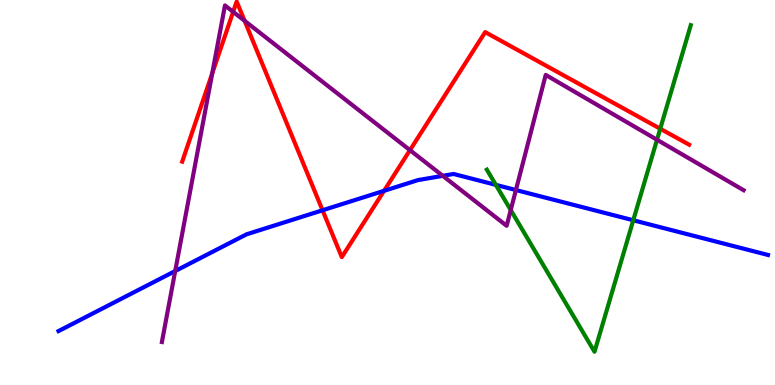[{'lines': ['blue', 'red'], 'intersections': [{'x': 4.16, 'y': 4.54}, {'x': 4.96, 'y': 5.04}]}, {'lines': ['green', 'red'], 'intersections': [{'x': 8.52, 'y': 6.66}]}, {'lines': ['purple', 'red'], 'intersections': [{'x': 2.74, 'y': 8.1}, {'x': 3.01, 'y': 9.69}, {'x': 3.16, 'y': 9.46}, {'x': 5.29, 'y': 6.1}]}, {'lines': ['blue', 'green'], 'intersections': [{'x': 6.4, 'y': 5.2}, {'x': 8.17, 'y': 4.28}]}, {'lines': ['blue', 'purple'], 'intersections': [{'x': 2.26, 'y': 2.96}, {'x': 5.71, 'y': 5.43}, {'x': 6.66, 'y': 5.06}]}, {'lines': ['green', 'purple'], 'intersections': [{'x': 6.59, 'y': 4.54}, {'x': 8.48, 'y': 6.37}]}]